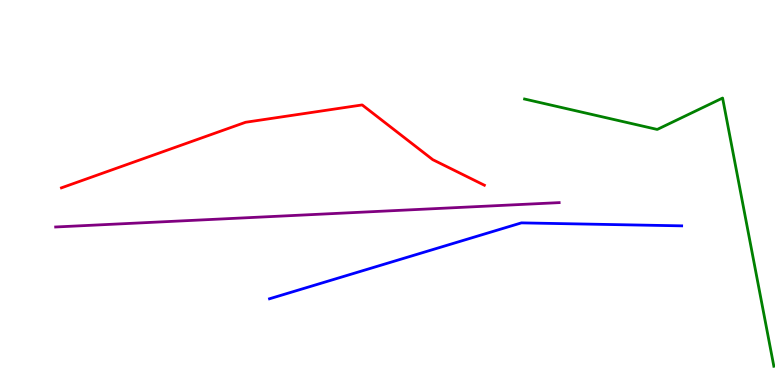[{'lines': ['blue', 'red'], 'intersections': []}, {'lines': ['green', 'red'], 'intersections': []}, {'lines': ['purple', 'red'], 'intersections': []}, {'lines': ['blue', 'green'], 'intersections': []}, {'lines': ['blue', 'purple'], 'intersections': []}, {'lines': ['green', 'purple'], 'intersections': []}]